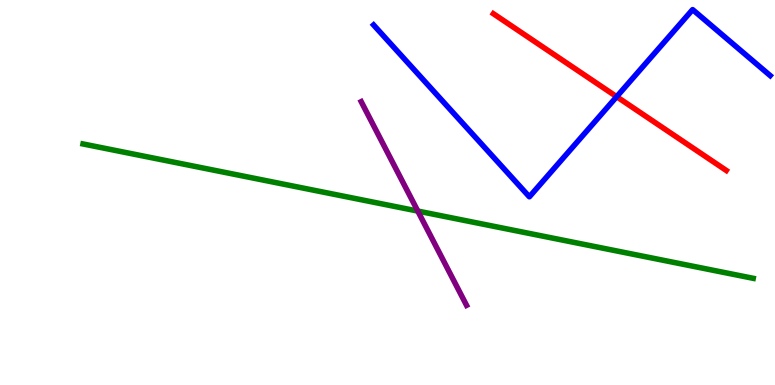[{'lines': ['blue', 'red'], 'intersections': [{'x': 7.96, 'y': 7.49}]}, {'lines': ['green', 'red'], 'intersections': []}, {'lines': ['purple', 'red'], 'intersections': []}, {'lines': ['blue', 'green'], 'intersections': []}, {'lines': ['blue', 'purple'], 'intersections': []}, {'lines': ['green', 'purple'], 'intersections': [{'x': 5.39, 'y': 4.52}]}]